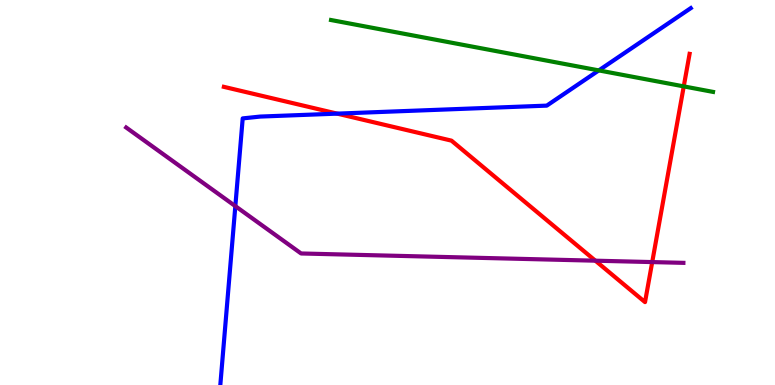[{'lines': ['blue', 'red'], 'intersections': [{'x': 4.35, 'y': 7.05}]}, {'lines': ['green', 'red'], 'intersections': [{'x': 8.82, 'y': 7.76}]}, {'lines': ['purple', 'red'], 'intersections': [{'x': 7.68, 'y': 3.23}, {'x': 8.42, 'y': 3.19}]}, {'lines': ['blue', 'green'], 'intersections': [{'x': 7.73, 'y': 8.17}]}, {'lines': ['blue', 'purple'], 'intersections': [{'x': 3.04, 'y': 4.65}]}, {'lines': ['green', 'purple'], 'intersections': []}]